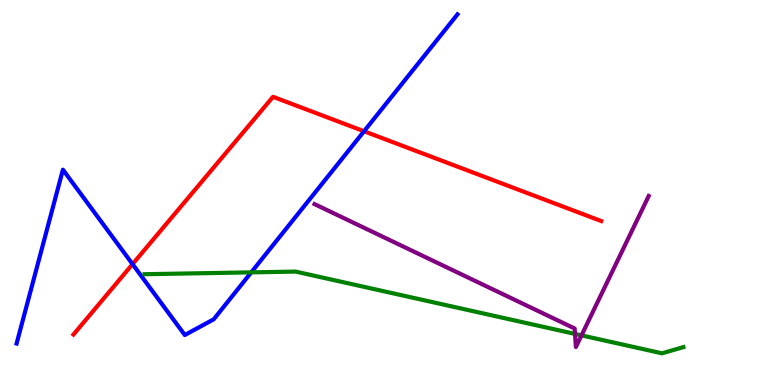[{'lines': ['blue', 'red'], 'intersections': [{'x': 1.71, 'y': 3.14}, {'x': 4.7, 'y': 6.59}]}, {'lines': ['green', 'red'], 'intersections': []}, {'lines': ['purple', 'red'], 'intersections': []}, {'lines': ['blue', 'green'], 'intersections': [{'x': 3.24, 'y': 2.93}]}, {'lines': ['blue', 'purple'], 'intersections': []}, {'lines': ['green', 'purple'], 'intersections': [{'x': 7.42, 'y': 1.33}, {'x': 7.5, 'y': 1.29}]}]